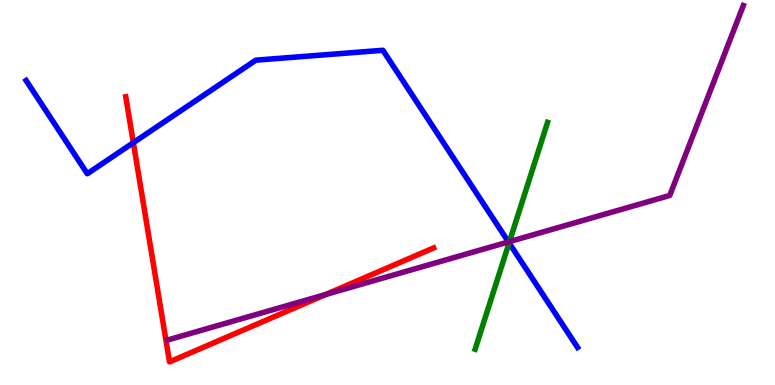[{'lines': ['blue', 'red'], 'intersections': [{'x': 1.72, 'y': 6.29}]}, {'lines': ['green', 'red'], 'intersections': []}, {'lines': ['purple', 'red'], 'intersections': [{'x': 4.2, 'y': 2.35}]}, {'lines': ['blue', 'green'], 'intersections': [{'x': 6.57, 'y': 3.69}]}, {'lines': ['blue', 'purple'], 'intersections': [{'x': 6.56, 'y': 3.72}]}, {'lines': ['green', 'purple'], 'intersections': [{'x': 6.57, 'y': 3.72}]}]